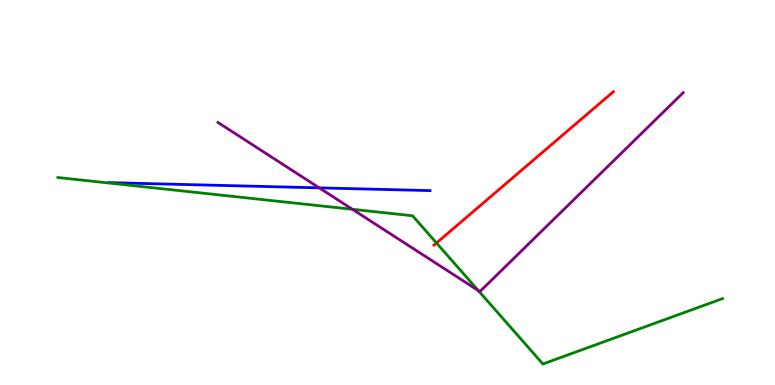[{'lines': ['blue', 'red'], 'intersections': []}, {'lines': ['green', 'red'], 'intersections': [{'x': 5.63, 'y': 3.69}]}, {'lines': ['purple', 'red'], 'intersections': []}, {'lines': ['blue', 'green'], 'intersections': []}, {'lines': ['blue', 'purple'], 'intersections': [{'x': 4.12, 'y': 5.12}]}, {'lines': ['green', 'purple'], 'intersections': [{'x': 4.55, 'y': 4.56}, {'x': 6.17, 'y': 2.45}]}]